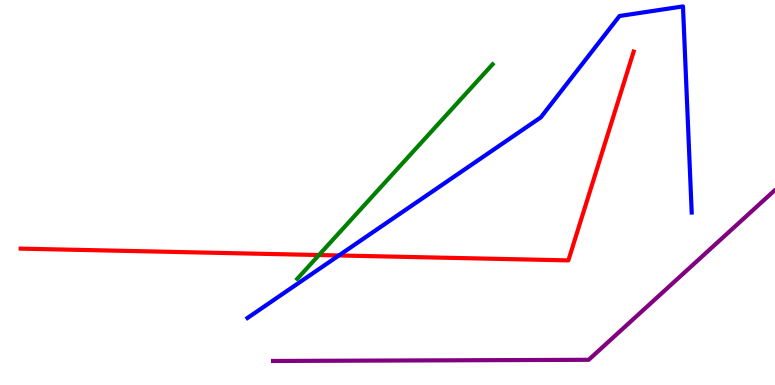[{'lines': ['blue', 'red'], 'intersections': [{'x': 4.37, 'y': 3.36}]}, {'lines': ['green', 'red'], 'intersections': [{'x': 4.12, 'y': 3.38}]}, {'lines': ['purple', 'red'], 'intersections': []}, {'lines': ['blue', 'green'], 'intersections': []}, {'lines': ['blue', 'purple'], 'intersections': []}, {'lines': ['green', 'purple'], 'intersections': []}]